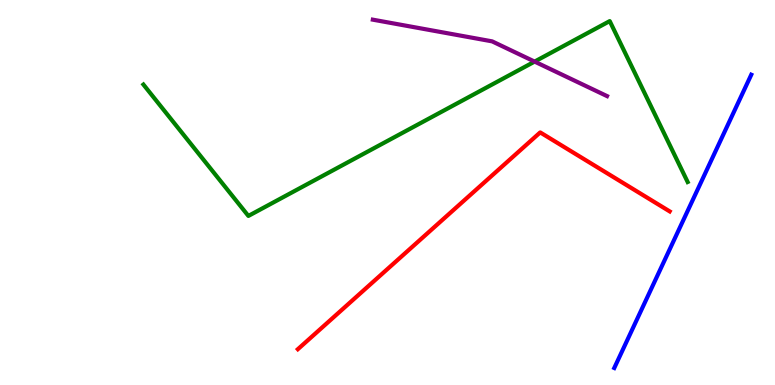[{'lines': ['blue', 'red'], 'intersections': []}, {'lines': ['green', 'red'], 'intersections': []}, {'lines': ['purple', 'red'], 'intersections': []}, {'lines': ['blue', 'green'], 'intersections': []}, {'lines': ['blue', 'purple'], 'intersections': []}, {'lines': ['green', 'purple'], 'intersections': [{'x': 6.9, 'y': 8.4}]}]